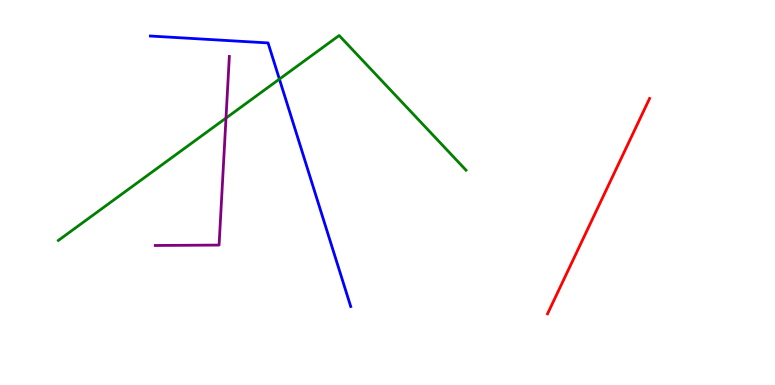[{'lines': ['blue', 'red'], 'intersections': []}, {'lines': ['green', 'red'], 'intersections': []}, {'lines': ['purple', 'red'], 'intersections': []}, {'lines': ['blue', 'green'], 'intersections': [{'x': 3.61, 'y': 7.95}]}, {'lines': ['blue', 'purple'], 'intersections': []}, {'lines': ['green', 'purple'], 'intersections': [{'x': 2.92, 'y': 6.93}]}]